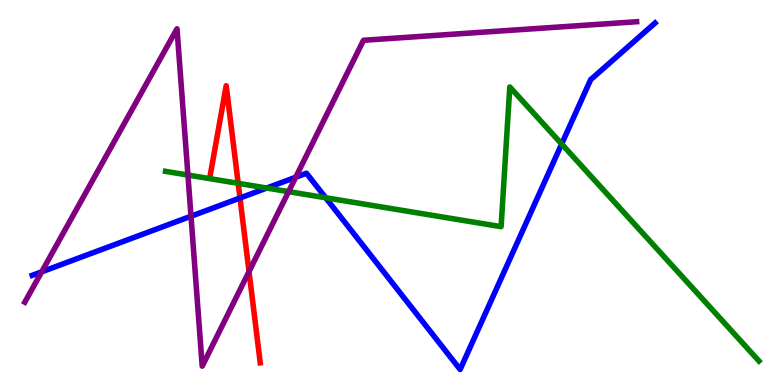[{'lines': ['blue', 'red'], 'intersections': [{'x': 3.1, 'y': 4.86}]}, {'lines': ['green', 'red'], 'intersections': [{'x': 3.07, 'y': 5.24}]}, {'lines': ['purple', 'red'], 'intersections': [{'x': 3.21, 'y': 2.95}]}, {'lines': ['blue', 'green'], 'intersections': [{'x': 3.44, 'y': 5.12}, {'x': 4.2, 'y': 4.86}, {'x': 7.25, 'y': 6.26}]}, {'lines': ['blue', 'purple'], 'intersections': [{'x': 0.538, 'y': 2.94}, {'x': 2.46, 'y': 4.38}, {'x': 3.82, 'y': 5.4}]}, {'lines': ['green', 'purple'], 'intersections': [{'x': 2.42, 'y': 5.45}, {'x': 3.72, 'y': 5.02}]}]